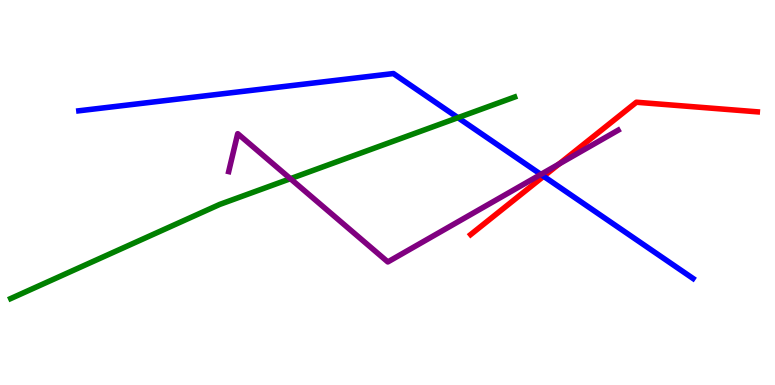[{'lines': ['blue', 'red'], 'intersections': [{'x': 7.01, 'y': 5.42}]}, {'lines': ['green', 'red'], 'intersections': []}, {'lines': ['purple', 'red'], 'intersections': [{'x': 7.21, 'y': 5.74}]}, {'lines': ['blue', 'green'], 'intersections': [{'x': 5.91, 'y': 6.94}]}, {'lines': ['blue', 'purple'], 'intersections': [{'x': 6.98, 'y': 5.47}]}, {'lines': ['green', 'purple'], 'intersections': [{'x': 3.75, 'y': 5.36}]}]